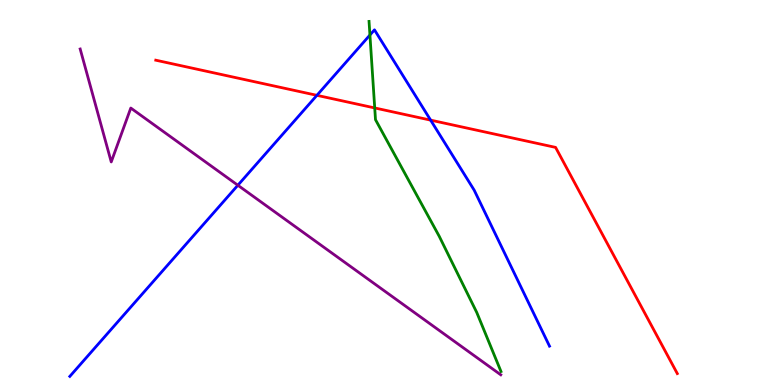[{'lines': ['blue', 'red'], 'intersections': [{'x': 4.09, 'y': 7.52}, {'x': 5.56, 'y': 6.88}]}, {'lines': ['green', 'red'], 'intersections': [{'x': 4.84, 'y': 7.2}]}, {'lines': ['purple', 'red'], 'intersections': []}, {'lines': ['blue', 'green'], 'intersections': [{'x': 4.77, 'y': 9.09}]}, {'lines': ['blue', 'purple'], 'intersections': [{'x': 3.07, 'y': 5.19}]}, {'lines': ['green', 'purple'], 'intersections': []}]